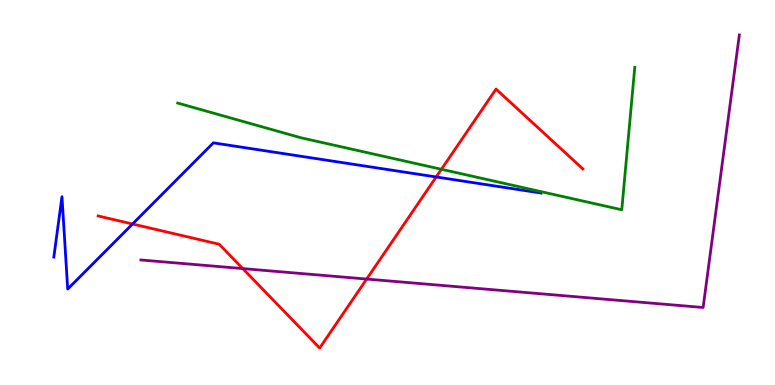[{'lines': ['blue', 'red'], 'intersections': [{'x': 1.71, 'y': 4.18}, {'x': 5.63, 'y': 5.4}]}, {'lines': ['green', 'red'], 'intersections': [{'x': 5.7, 'y': 5.6}]}, {'lines': ['purple', 'red'], 'intersections': [{'x': 3.13, 'y': 3.02}, {'x': 4.73, 'y': 2.75}]}, {'lines': ['blue', 'green'], 'intersections': []}, {'lines': ['blue', 'purple'], 'intersections': []}, {'lines': ['green', 'purple'], 'intersections': []}]